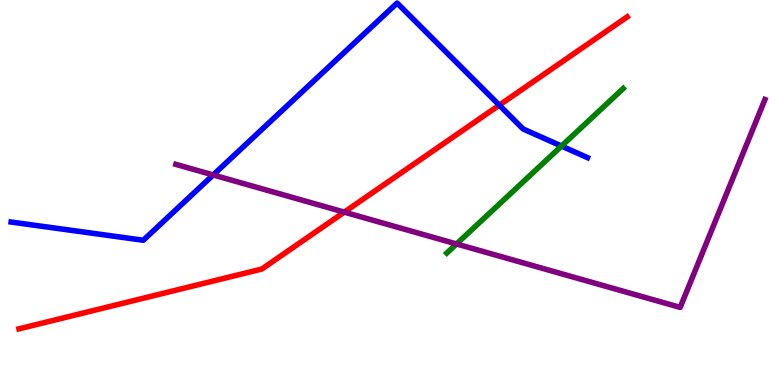[{'lines': ['blue', 'red'], 'intersections': [{'x': 6.44, 'y': 7.27}]}, {'lines': ['green', 'red'], 'intersections': []}, {'lines': ['purple', 'red'], 'intersections': [{'x': 4.44, 'y': 4.49}]}, {'lines': ['blue', 'green'], 'intersections': [{'x': 7.25, 'y': 6.21}]}, {'lines': ['blue', 'purple'], 'intersections': [{'x': 2.75, 'y': 5.46}]}, {'lines': ['green', 'purple'], 'intersections': [{'x': 5.89, 'y': 3.66}]}]